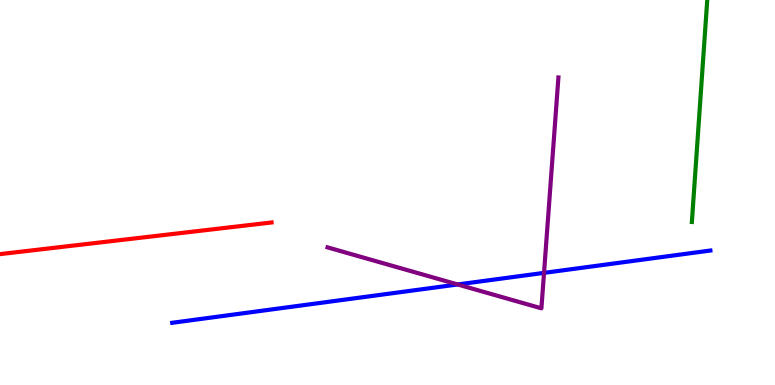[{'lines': ['blue', 'red'], 'intersections': []}, {'lines': ['green', 'red'], 'intersections': []}, {'lines': ['purple', 'red'], 'intersections': []}, {'lines': ['blue', 'green'], 'intersections': []}, {'lines': ['blue', 'purple'], 'intersections': [{'x': 5.91, 'y': 2.61}, {'x': 7.02, 'y': 2.91}]}, {'lines': ['green', 'purple'], 'intersections': []}]